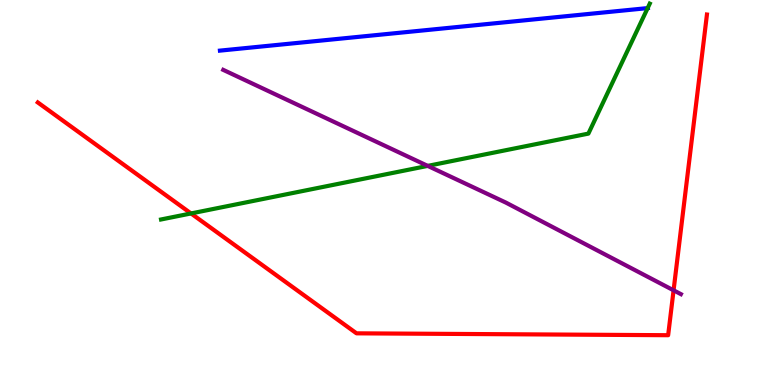[{'lines': ['blue', 'red'], 'intersections': []}, {'lines': ['green', 'red'], 'intersections': [{'x': 2.46, 'y': 4.46}]}, {'lines': ['purple', 'red'], 'intersections': [{'x': 8.69, 'y': 2.46}]}, {'lines': ['blue', 'green'], 'intersections': [{'x': 8.36, 'y': 9.79}]}, {'lines': ['blue', 'purple'], 'intersections': []}, {'lines': ['green', 'purple'], 'intersections': [{'x': 5.52, 'y': 5.69}]}]